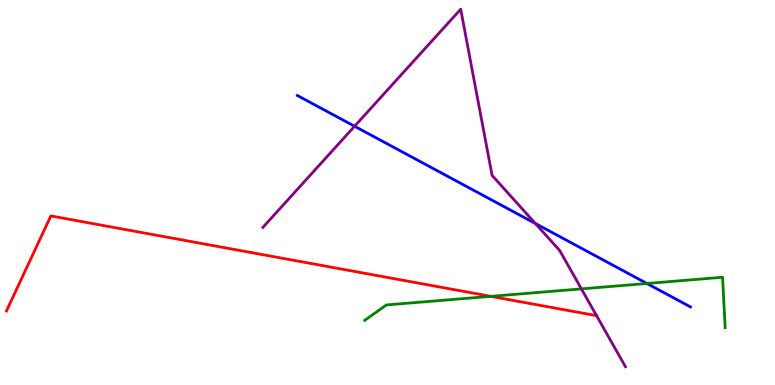[{'lines': ['blue', 'red'], 'intersections': []}, {'lines': ['green', 'red'], 'intersections': [{'x': 6.33, 'y': 2.3}]}, {'lines': ['purple', 'red'], 'intersections': [{'x': 7.7, 'y': 1.8}]}, {'lines': ['blue', 'green'], 'intersections': [{'x': 8.35, 'y': 2.64}]}, {'lines': ['blue', 'purple'], 'intersections': [{'x': 4.58, 'y': 6.72}, {'x': 6.91, 'y': 4.2}]}, {'lines': ['green', 'purple'], 'intersections': [{'x': 7.5, 'y': 2.5}]}]